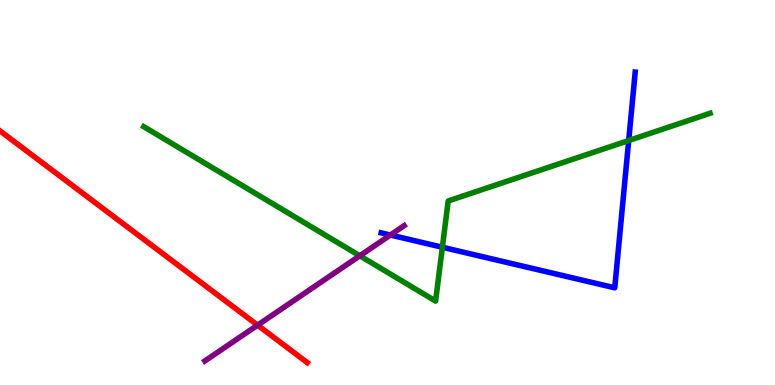[{'lines': ['blue', 'red'], 'intersections': []}, {'lines': ['green', 'red'], 'intersections': []}, {'lines': ['purple', 'red'], 'intersections': [{'x': 3.32, 'y': 1.55}]}, {'lines': ['blue', 'green'], 'intersections': [{'x': 5.71, 'y': 3.58}, {'x': 8.11, 'y': 6.35}]}, {'lines': ['blue', 'purple'], 'intersections': [{'x': 5.04, 'y': 3.9}]}, {'lines': ['green', 'purple'], 'intersections': [{'x': 4.64, 'y': 3.36}]}]